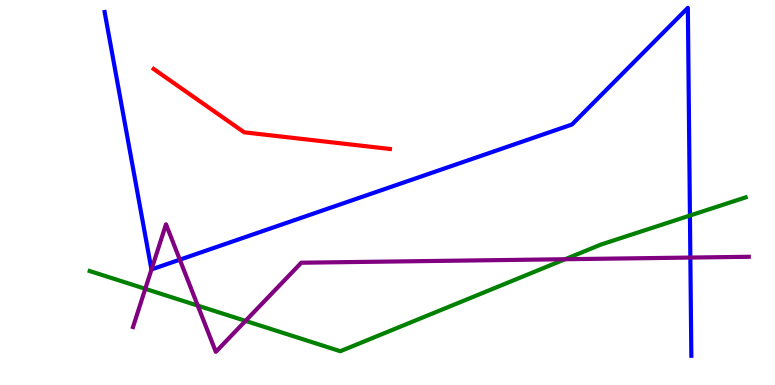[{'lines': ['blue', 'red'], 'intersections': []}, {'lines': ['green', 'red'], 'intersections': []}, {'lines': ['purple', 'red'], 'intersections': []}, {'lines': ['blue', 'green'], 'intersections': [{'x': 8.9, 'y': 4.4}]}, {'lines': ['blue', 'purple'], 'intersections': [{'x': 1.95, 'y': 3.0}, {'x': 2.32, 'y': 3.26}, {'x': 8.91, 'y': 3.31}]}, {'lines': ['green', 'purple'], 'intersections': [{'x': 1.87, 'y': 2.5}, {'x': 2.55, 'y': 2.06}, {'x': 3.17, 'y': 1.67}, {'x': 7.29, 'y': 3.27}]}]